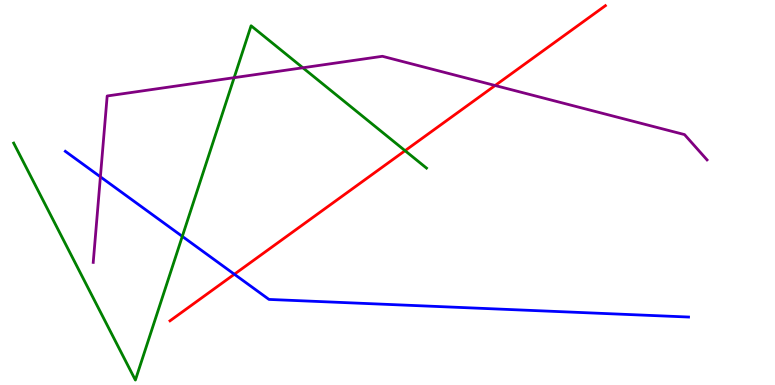[{'lines': ['blue', 'red'], 'intersections': [{'x': 3.02, 'y': 2.88}]}, {'lines': ['green', 'red'], 'intersections': [{'x': 5.23, 'y': 6.09}]}, {'lines': ['purple', 'red'], 'intersections': [{'x': 6.39, 'y': 7.78}]}, {'lines': ['blue', 'green'], 'intersections': [{'x': 2.35, 'y': 3.86}]}, {'lines': ['blue', 'purple'], 'intersections': [{'x': 1.3, 'y': 5.41}]}, {'lines': ['green', 'purple'], 'intersections': [{'x': 3.02, 'y': 7.98}, {'x': 3.91, 'y': 8.24}]}]